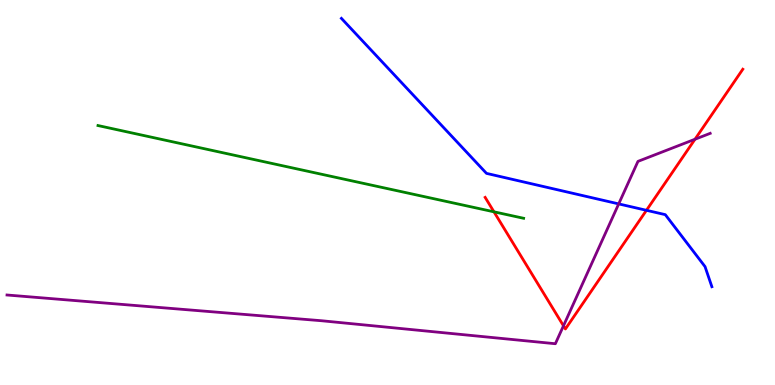[{'lines': ['blue', 'red'], 'intersections': [{'x': 8.34, 'y': 4.54}]}, {'lines': ['green', 'red'], 'intersections': [{'x': 6.37, 'y': 4.5}]}, {'lines': ['purple', 'red'], 'intersections': [{'x': 7.27, 'y': 1.54}, {'x': 8.97, 'y': 6.38}]}, {'lines': ['blue', 'green'], 'intersections': []}, {'lines': ['blue', 'purple'], 'intersections': [{'x': 7.98, 'y': 4.7}]}, {'lines': ['green', 'purple'], 'intersections': []}]